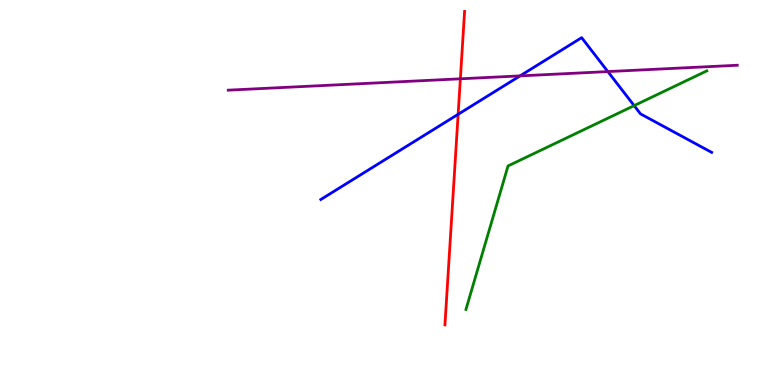[{'lines': ['blue', 'red'], 'intersections': [{'x': 5.91, 'y': 7.03}]}, {'lines': ['green', 'red'], 'intersections': []}, {'lines': ['purple', 'red'], 'intersections': [{'x': 5.94, 'y': 7.95}]}, {'lines': ['blue', 'green'], 'intersections': [{'x': 8.18, 'y': 7.26}]}, {'lines': ['blue', 'purple'], 'intersections': [{'x': 6.71, 'y': 8.03}, {'x': 7.84, 'y': 8.14}]}, {'lines': ['green', 'purple'], 'intersections': []}]